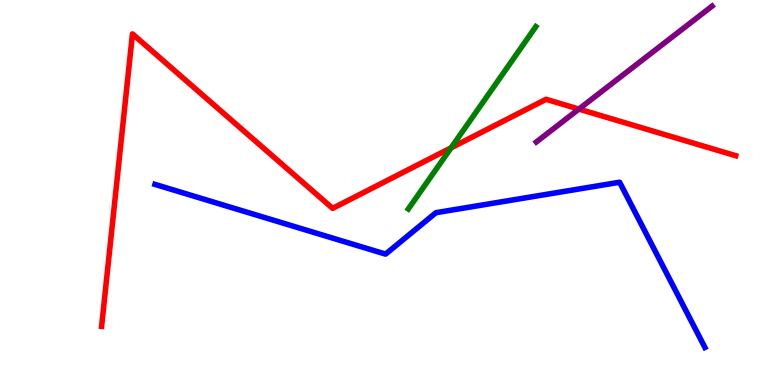[{'lines': ['blue', 'red'], 'intersections': []}, {'lines': ['green', 'red'], 'intersections': [{'x': 5.82, 'y': 6.16}]}, {'lines': ['purple', 'red'], 'intersections': [{'x': 7.47, 'y': 7.17}]}, {'lines': ['blue', 'green'], 'intersections': []}, {'lines': ['blue', 'purple'], 'intersections': []}, {'lines': ['green', 'purple'], 'intersections': []}]